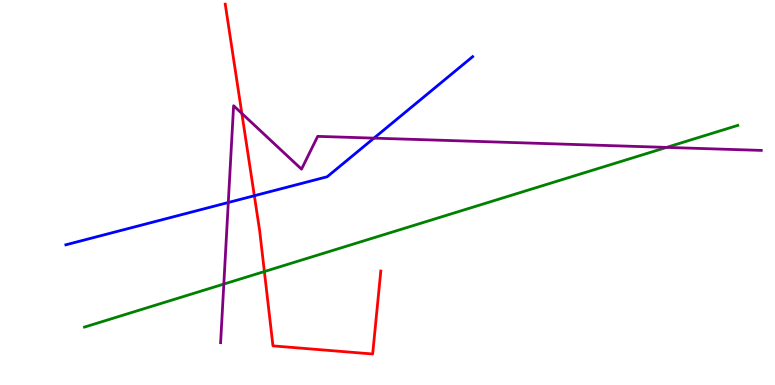[{'lines': ['blue', 'red'], 'intersections': [{'x': 3.28, 'y': 4.92}]}, {'lines': ['green', 'red'], 'intersections': [{'x': 3.41, 'y': 2.95}]}, {'lines': ['purple', 'red'], 'intersections': [{'x': 3.12, 'y': 7.05}]}, {'lines': ['blue', 'green'], 'intersections': []}, {'lines': ['blue', 'purple'], 'intersections': [{'x': 2.95, 'y': 4.74}, {'x': 4.83, 'y': 6.41}]}, {'lines': ['green', 'purple'], 'intersections': [{'x': 2.89, 'y': 2.62}, {'x': 8.6, 'y': 6.17}]}]